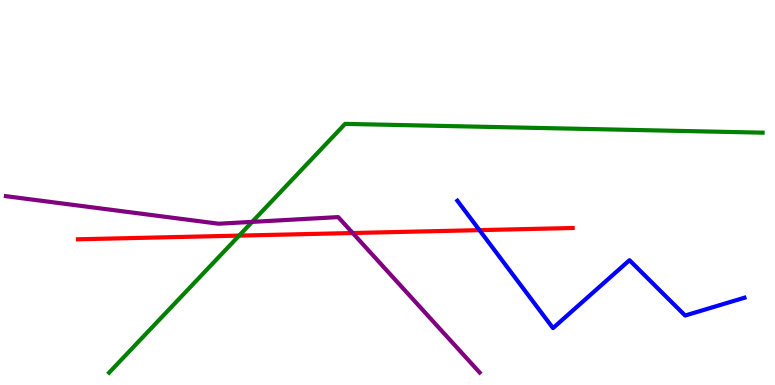[{'lines': ['blue', 'red'], 'intersections': [{'x': 6.19, 'y': 4.02}]}, {'lines': ['green', 'red'], 'intersections': [{'x': 3.09, 'y': 3.88}]}, {'lines': ['purple', 'red'], 'intersections': [{'x': 4.55, 'y': 3.95}]}, {'lines': ['blue', 'green'], 'intersections': []}, {'lines': ['blue', 'purple'], 'intersections': []}, {'lines': ['green', 'purple'], 'intersections': [{'x': 3.25, 'y': 4.24}]}]